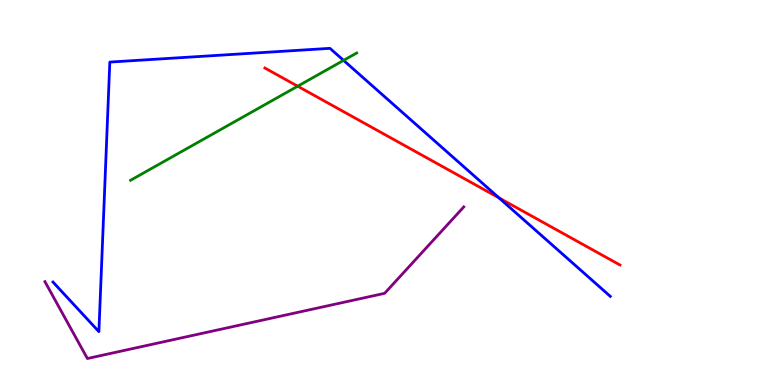[{'lines': ['blue', 'red'], 'intersections': [{'x': 6.44, 'y': 4.86}]}, {'lines': ['green', 'red'], 'intersections': [{'x': 3.84, 'y': 7.76}]}, {'lines': ['purple', 'red'], 'intersections': []}, {'lines': ['blue', 'green'], 'intersections': [{'x': 4.43, 'y': 8.43}]}, {'lines': ['blue', 'purple'], 'intersections': []}, {'lines': ['green', 'purple'], 'intersections': []}]